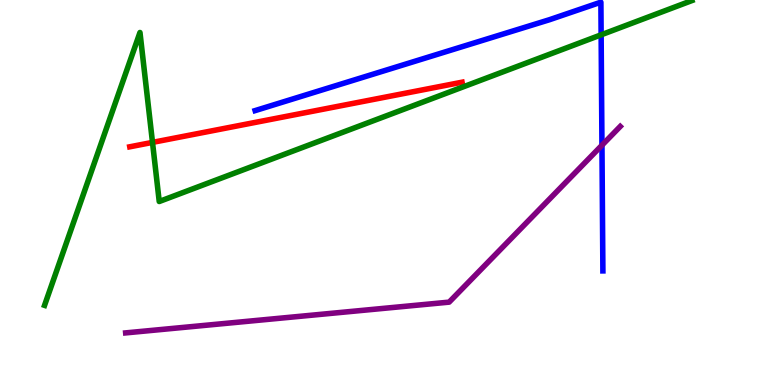[{'lines': ['blue', 'red'], 'intersections': []}, {'lines': ['green', 'red'], 'intersections': [{'x': 1.97, 'y': 6.3}]}, {'lines': ['purple', 'red'], 'intersections': []}, {'lines': ['blue', 'green'], 'intersections': [{'x': 7.76, 'y': 9.1}]}, {'lines': ['blue', 'purple'], 'intersections': [{'x': 7.77, 'y': 6.23}]}, {'lines': ['green', 'purple'], 'intersections': []}]